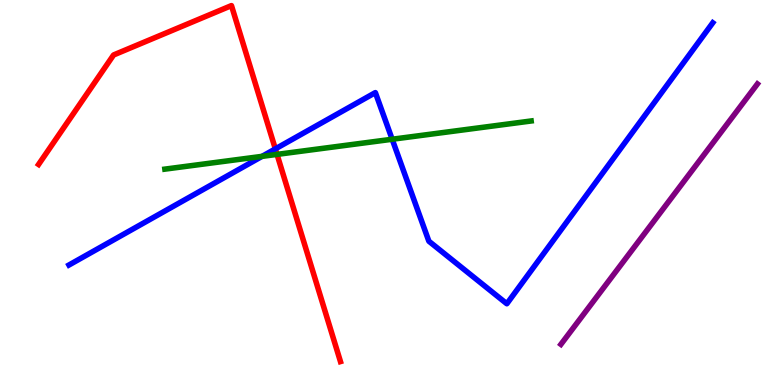[{'lines': ['blue', 'red'], 'intersections': [{'x': 3.55, 'y': 6.13}]}, {'lines': ['green', 'red'], 'intersections': [{'x': 3.57, 'y': 5.99}]}, {'lines': ['purple', 'red'], 'intersections': []}, {'lines': ['blue', 'green'], 'intersections': [{'x': 3.38, 'y': 5.94}, {'x': 5.06, 'y': 6.38}]}, {'lines': ['blue', 'purple'], 'intersections': []}, {'lines': ['green', 'purple'], 'intersections': []}]